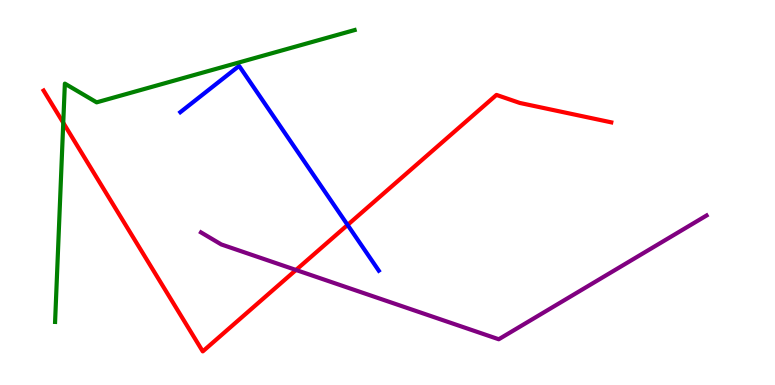[{'lines': ['blue', 'red'], 'intersections': [{'x': 4.48, 'y': 4.16}]}, {'lines': ['green', 'red'], 'intersections': [{'x': 0.816, 'y': 6.81}]}, {'lines': ['purple', 'red'], 'intersections': [{'x': 3.82, 'y': 2.99}]}, {'lines': ['blue', 'green'], 'intersections': []}, {'lines': ['blue', 'purple'], 'intersections': []}, {'lines': ['green', 'purple'], 'intersections': []}]